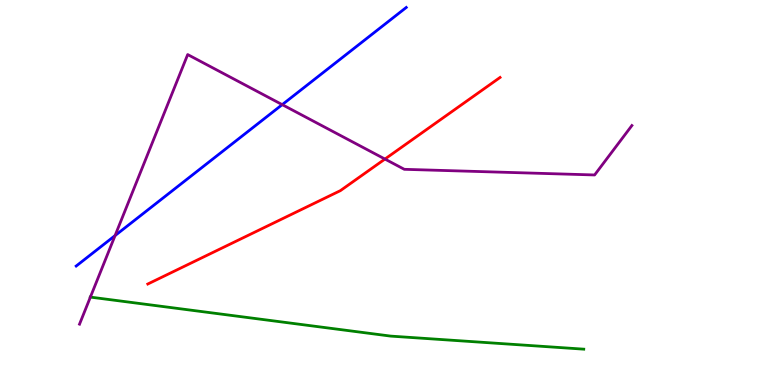[{'lines': ['blue', 'red'], 'intersections': []}, {'lines': ['green', 'red'], 'intersections': []}, {'lines': ['purple', 'red'], 'intersections': [{'x': 4.97, 'y': 5.87}]}, {'lines': ['blue', 'green'], 'intersections': []}, {'lines': ['blue', 'purple'], 'intersections': [{'x': 1.48, 'y': 3.88}, {'x': 3.64, 'y': 7.28}]}, {'lines': ['green', 'purple'], 'intersections': [{'x': 1.17, 'y': 2.28}]}]